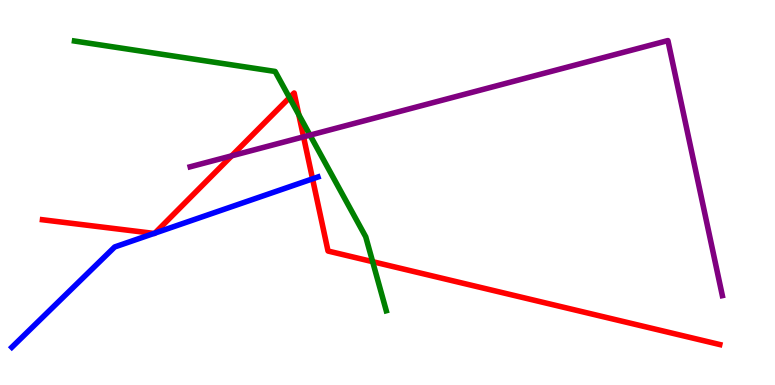[{'lines': ['blue', 'red'], 'intersections': [{'x': 1.99, 'y': 3.94}, {'x': 2.0, 'y': 3.95}, {'x': 4.03, 'y': 5.35}]}, {'lines': ['green', 'red'], 'intersections': [{'x': 3.74, 'y': 7.46}, {'x': 3.86, 'y': 7.02}, {'x': 4.81, 'y': 3.2}]}, {'lines': ['purple', 'red'], 'intersections': [{'x': 2.99, 'y': 5.95}, {'x': 3.92, 'y': 6.45}]}, {'lines': ['blue', 'green'], 'intersections': []}, {'lines': ['blue', 'purple'], 'intersections': []}, {'lines': ['green', 'purple'], 'intersections': [{'x': 4.0, 'y': 6.49}]}]